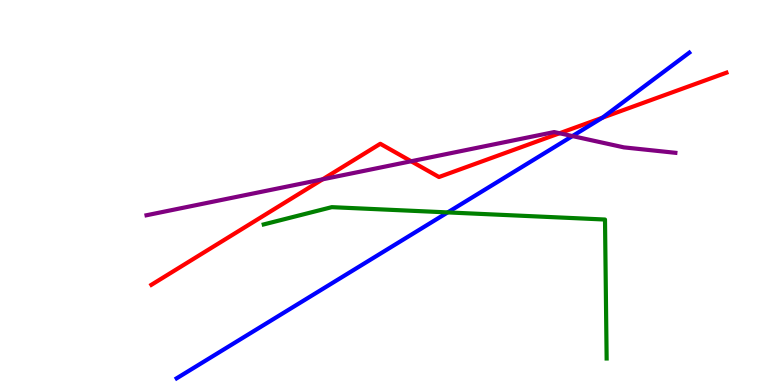[{'lines': ['blue', 'red'], 'intersections': [{'x': 7.77, 'y': 6.94}]}, {'lines': ['green', 'red'], 'intersections': []}, {'lines': ['purple', 'red'], 'intersections': [{'x': 4.16, 'y': 5.34}, {'x': 5.31, 'y': 5.81}, {'x': 7.22, 'y': 6.54}]}, {'lines': ['blue', 'green'], 'intersections': [{'x': 5.78, 'y': 4.48}]}, {'lines': ['blue', 'purple'], 'intersections': [{'x': 7.39, 'y': 6.47}]}, {'lines': ['green', 'purple'], 'intersections': []}]